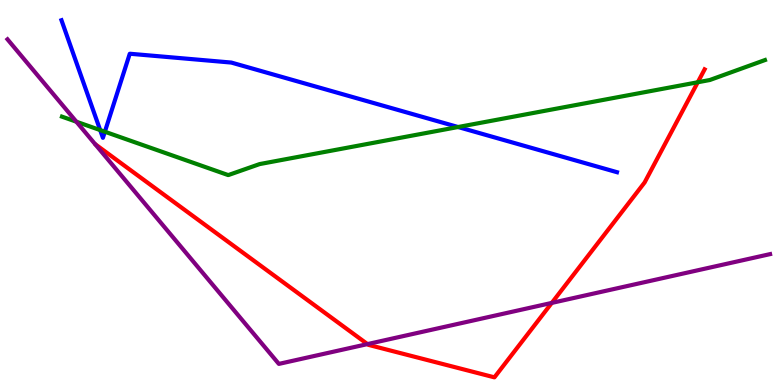[{'lines': ['blue', 'red'], 'intersections': []}, {'lines': ['green', 'red'], 'intersections': [{'x': 9.0, 'y': 7.86}]}, {'lines': ['purple', 'red'], 'intersections': [{'x': 4.74, 'y': 1.06}, {'x': 7.12, 'y': 2.13}]}, {'lines': ['blue', 'green'], 'intersections': [{'x': 1.29, 'y': 6.62}, {'x': 1.35, 'y': 6.58}, {'x': 5.91, 'y': 6.7}]}, {'lines': ['blue', 'purple'], 'intersections': []}, {'lines': ['green', 'purple'], 'intersections': [{'x': 0.985, 'y': 6.84}]}]